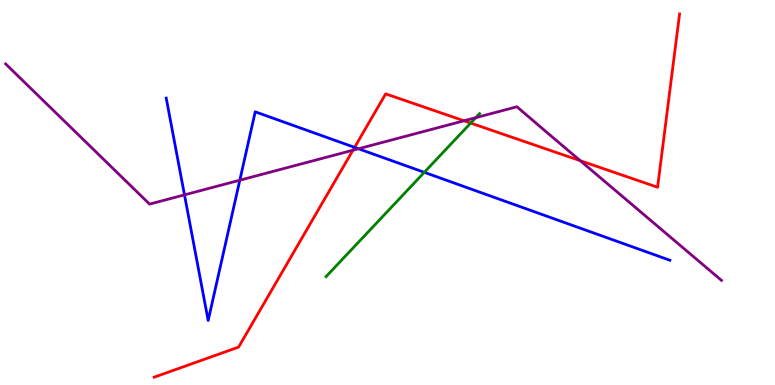[{'lines': ['blue', 'red'], 'intersections': [{'x': 4.58, 'y': 6.17}]}, {'lines': ['green', 'red'], 'intersections': [{'x': 6.07, 'y': 6.8}]}, {'lines': ['purple', 'red'], 'intersections': [{'x': 4.55, 'y': 6.1}, {'x': 5.99, 'y': 6.86}, {'x': 7.49, 'y': 5.83}]}, {'lines': ['blue', 'green'], 'intersections': [{'x': 5.47, 'y': 5.52}]}, {'lines': ['blue', 'purple'], 'intersections': [{'x': 2.38, 'y': 4.94}, {'x': 3.09, 'y': 5.32}, {'x': 4.63, 'y': 6.14}]}, {'lines': ['green', 'purple'], 'intersections': [{'x': 6.14, 'y': 6.94}]}]